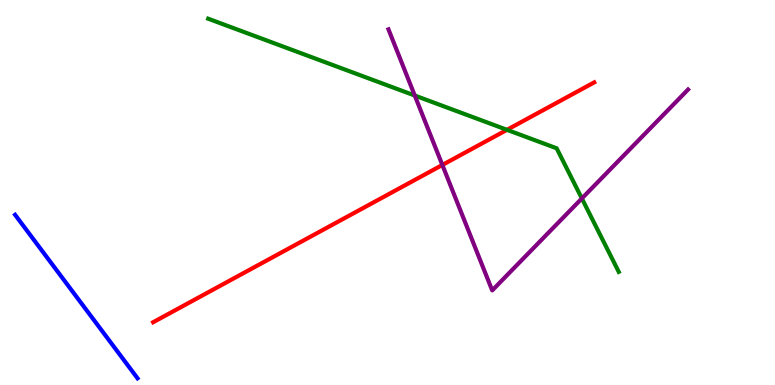[{'lines': ['blue', 'red'], 'intersections': []}, {'lines': ['green', 'red'], 'intersections': [{'x': 6.54, 'y': 6.63}]}, {'lines': ['purple', 'red'], 'intersections': [{'x': 5.71, 'y': 5.72}]}, {'lines': ['blue', 'green'], 'intersections': []}, {'lines': ['blue', 'purple'], 'intersections': []}, {'lines': ['green', 'purple'], 'intersections': [{'x': 5.35, 'y': 7.52}, {'x': 7.51, 'y': 4.85}]}]